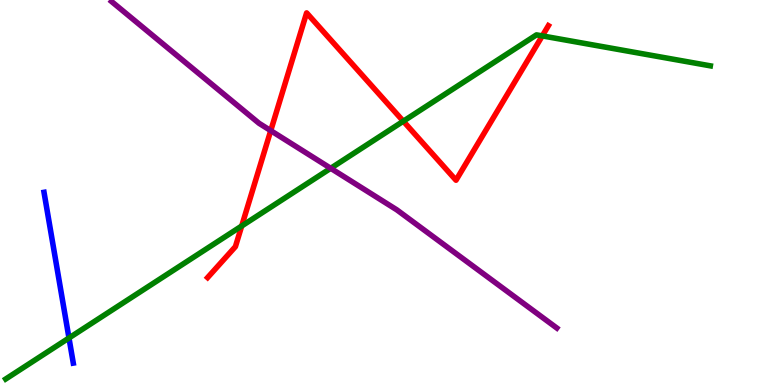[{'lines': ['blue', 'red'], 'intersections': []}, {'lines': ['green', 'red'], 'intersections': [{'x': 3.12, 'y': 4.13}, {'x': 5.2, 'y': 6.85}, {'x': 7.0, 'y': 9.07}]}, {'lines': ['purple', 'red'], 'intersections': [{'x': 3.49, 'y': 6.61}]}, {'lines': ['blue', 'green'], 'intersections': [{'x': 0.89, 'y': 1.22}]}, {'lines': ['blue', 'purple'], 'intersections': []}, {'lines': ['green', 'purple'], 'intersections': [{'x': 4.27, 'y': 5.63}]}]